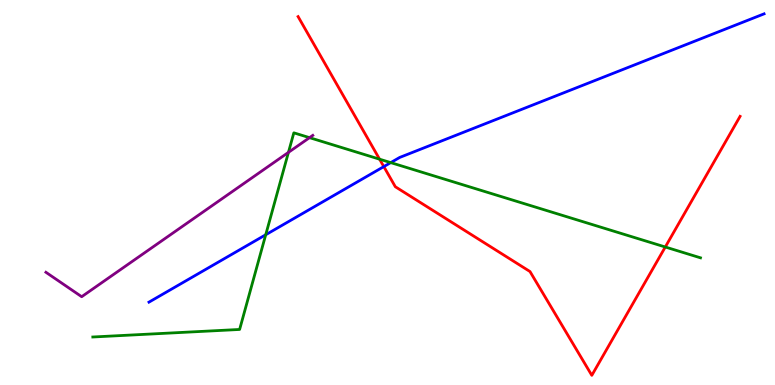[{'lines': ['blue', 'red'], 'intersections': [{'x': 4.95, 'y': 5.67}]}, {'lines': ['green', 'red'], 'intersections': [{'x': 4.9, 'y': 5.87}, {'x': 8.58, 'y': 3.58}]}, {'lines': ['purple', 'red'], 'intersections': []}, {'lines': ['blue', 'green'], 'intersections': [{'x': 3.43, 'y': 3.9}, {'x': 5.04, 'y': 5.78}]}, {'lines': ['blue', 'purple'], 'intersections': []}, {'lines': ['green', 'purple'], 'intersections': [{'x': 3.72, 'y': 6.04}, {'x': 3.99, 'y': 6.42}]}]